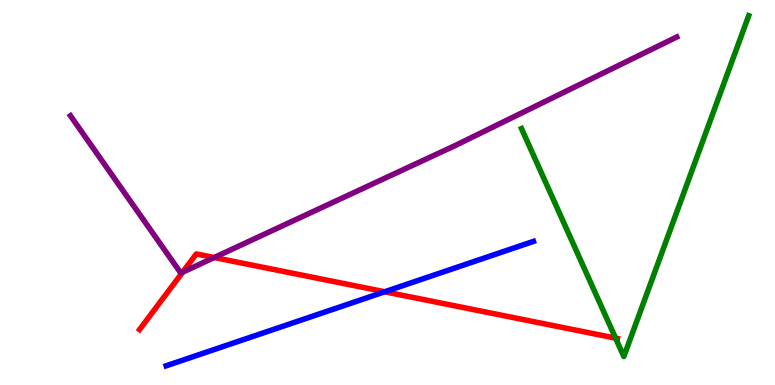[{'lines': ['blue', 'red'], 'intersections': [{'x': 4.96, 'y': 2.42}]}, {'lines': ['green', 'red'], 'intersections': [{'x': 7.94, 'y': 1.22}]}, {'lines': ['purple', 'red'], 'intersections': [{'x': 2.36, 'y': 2.93}, {'x': 2.76, 'y': 3.31}]}, {'lines': ['blue', 'green'], 'intersections': []}, {'lines': ['blue', 'purple'], 'intersections': []}, {'lines': ['green', 'purple'], 'intersections': []}]